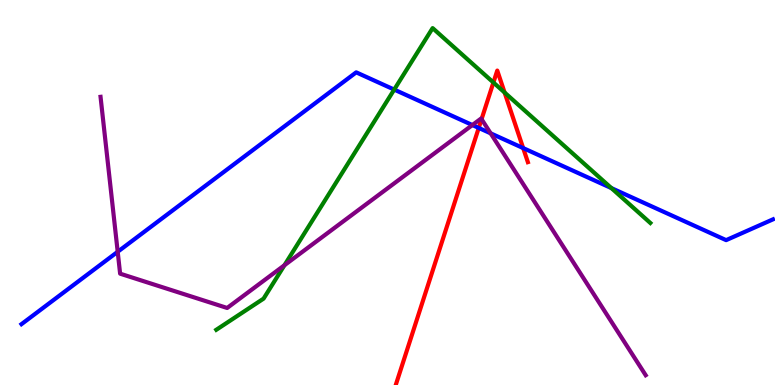[{'lines': ['blue', 'red'], 'intersections': [{'x': 6.18, 'y': 6.68}, {'x': 6.75, 'y': 6.15}]}, {'lines': ['green', 'red'], 'intersections': [{'x': 6.37, 'y': 7.86}, {'x': 6.51, 'y': 7.6}]}, {'lines': ['purple', 'red'], 'intersections': [{'x': 6.21, 'y': 6.9}]}, {'lines': ['blue', 'green'], 'intersections': [{'x': 5.09, 'y': 7.67}, {'x': 7.89, 'y': 5.11}]}, {'lines': ['blue', 'purple'], 'intersections': [{'x': 1.52, 'y': 3.46}, {'x': 6.1, 'y': 6.75}, {'x': 6.33, 'y': 6.54}]}, {'lines': ['green', 'purple'], 'intersections': [{'x': 3.67, 'y': 3.11}]}]